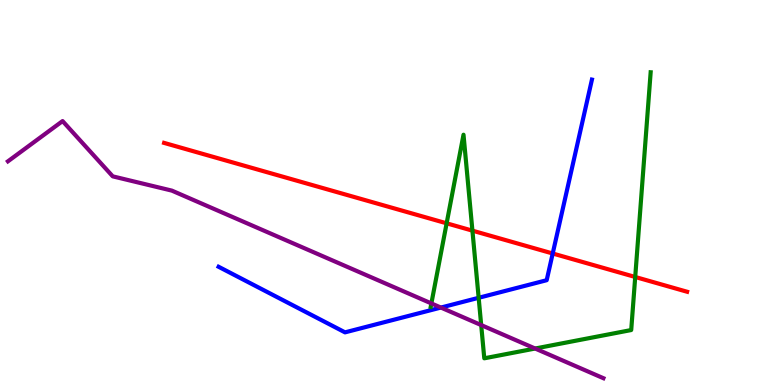[{'lines': ['blue', 'red'], 'intersections': [{'x': 7.13, 'y': 3.42}]}, {'lines': ['green', 'red'], 'intersections': [{'x': 5.76, 'y': 4.2}, {'x': 6.1, 'y': 4.01}, {'x': 8.2, 'y': 2.81}]}, {'lines': ['purple', 'red'], 'intersections': []}, {'lines': ['blue', 'green'], 'intersections': [{'x': 6.18, 'y': 2.27}]}, {'lines': ['blue', 'purple'], 'intersections': [{'x': 5.69, 'y': 2.01}]}, {'lines': ['green', 'purple'], 'intersections': [{'x': 5.57, 'y': 2.12}, {'x': 6.21, 'y': 1.56}, {'x': 6.91, 'y': 0.947}]}]